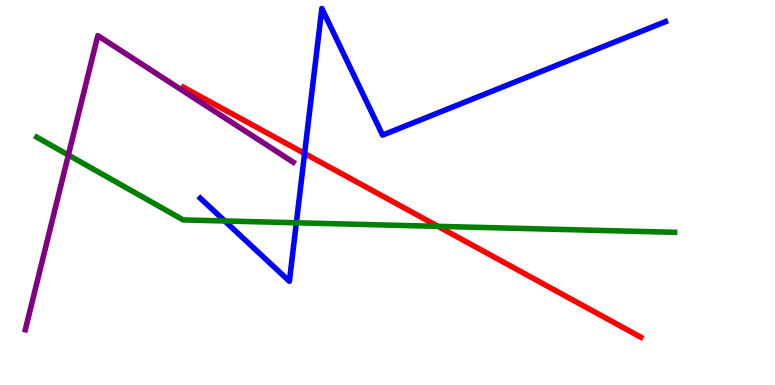[{'lines': ['blue', 'red'], 'intersections': [{'x': 3.93, 'y': 6.01}]}, {'lines': ['green', 'red'], 'intersections': [{'x': 5.65, 'y': 4.12}]}, {'lines': ['purple', 'red'], 'intersections': []}, {'lines': ['blue', 'green'], 'intersections': [{'x': 2.9, 'y': 4.26}, {'x': 3.82, 'y': 4.21}]}, {'lines': ['blue', 'purple'], 'intersections': []}, {'lines': ['green', 'purple'], 'intersections': [{'x': 0.882, 'y': 5.97}]}]